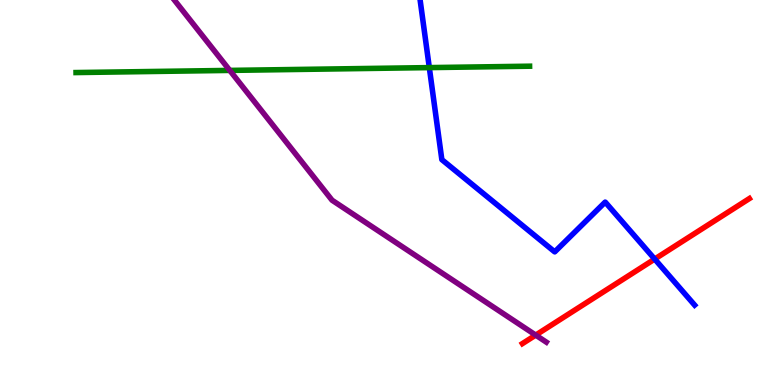[{'lines': ['blue', 'red'], 'intersections': [{'x': 8.45, 'y': 3.27}]}, {'lines': ['green', 'red'], 'intersections': []}, {'lines': ['purple', 'red'], 'intersections': [{'x': 6.91, 'y': 1.3}]}, {'lines': ['blue', 'green'], 'intersections': [{'x': 5.54, 'y': 8.24}]}, {'lines': ['blue', 'purple'], 'intersections': []}, {'lines': ['green', 'purple'], 'intersections': [{'x': 2.96, 'y': 8.17}]}]